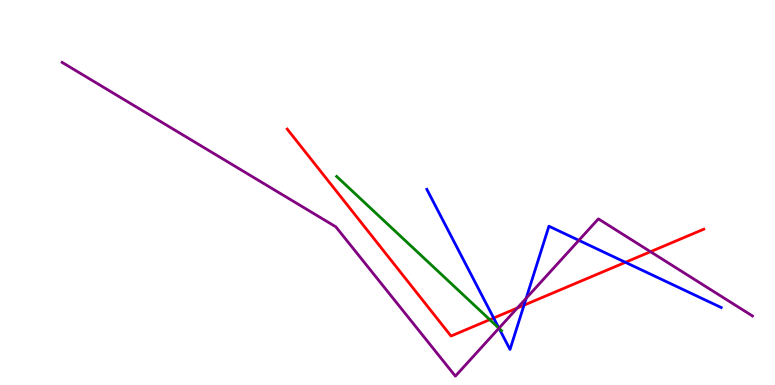[{'lines': ['blue', 'red'], 'intersections': [{'x': 6.37, 'y': 1.74}, {'x': 6.76, 'y': 2.07}, {'x': 8.07, 'y': 3.19}]}, {'lines': ['green', 'red'], 'intersections': [{'x': 6.32, 'y': 1.7}]}, {'lines': ['purple', 'red'], 'intersections': [{'x': 6.68, 'y': 2.0}, {'x': 8.39, 'y': 3.46}]}, {'lines': ['blue', 'green'], 'intersections': [{'x': 6.44, 'y': 1.47}]}, {'lines': ['blue', 'purple'], 'intersections': [{'x': 6.44, 'y': 1.48}, {'x': 6.79, 'y': 2.25}, {'x': 7.47, 'y': 3.76}]}, {'lines': ['green', 'purple'], 'intersections': [{'x': 6.44, 'y': 1.47}]}]